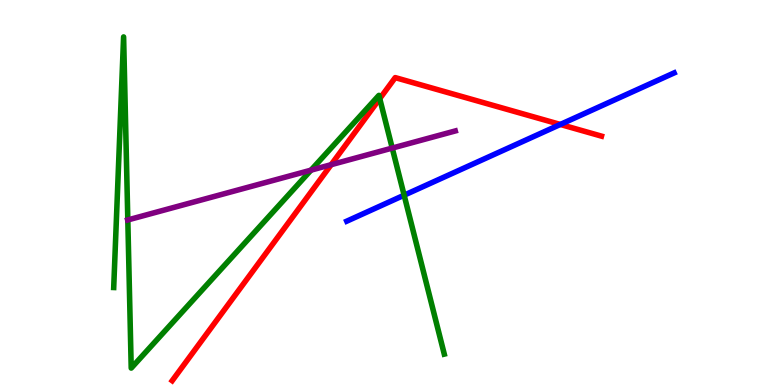[{'lines': ['blue', 'red'], 'intersections': [{'x': 7.23, 'y': 6.77}]}, {'lines': ['green', 'red'], 'intersections': [{'x': 4.9, 'y': 7.44}]}, {'lines': ['purple', 'red'], 'intersections': [{'x': 4.27, 'y': 5.72}]}, {'lines': ['blue', 'green'], 'intersections': [{'x': 5.21, 'y': 4.93}]}, {'lines': ['blue', 'purple'], 'intersections': []}, {'lines': ['green', 'purple'], 'intersections': [{'x': 1.65, 'y': 4.29}, {'x': 4.01, 'y': 5.58}, {'x': 5.06, 'y': 6.15}]}]